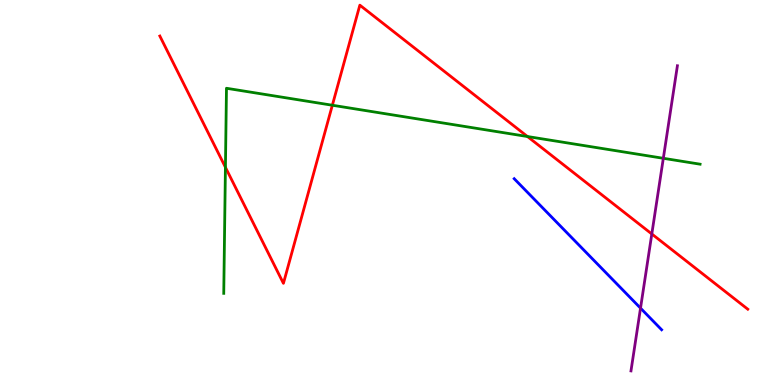[{'lines': ['blue', 'red'], 'intersections': []}, {'lines': ['green', 'red'], 'intersections': [{'x': 2.91, 'y': 5.65}, {'x': 4.29, 'y': 7.27}, {'x': 6.81, 'y': 6.45}]}, {'lines': ['purple', 'red'], 'intersections': [{'x': 8.41, 'y': 3.92}]}, {'lines': ['blue', 'green'], 'intersections': []}, {'lines': ['blue', 'purple'], 'intersections': [{'x': 8.26, 'y': 2.0}]}, {'lines': ['green', 'purple'], 'intersections': [{'x': 8.56, 'y': 5.89}]}]